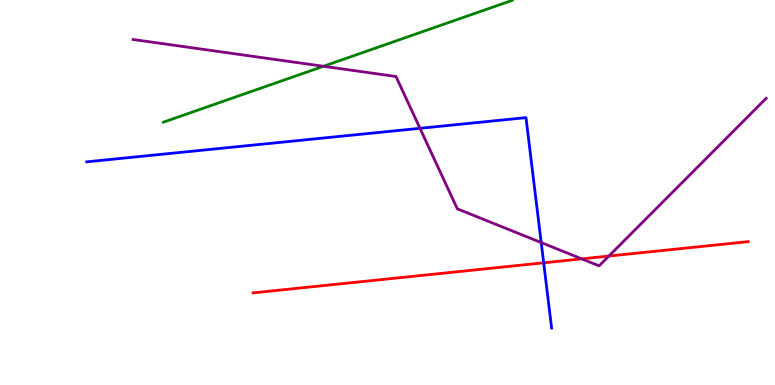[{'lines': ['blue', 'red'], 'intersections': [{'x': 7.02, 'y': 3.17}]}, {'lines': ['green', 'red'], 'intersections': []}, {'lines': ['purple', 'red'], 'intersections': [{'x': 7.51, 'y': 3.28}, {'x': 7.86, 'y': 3.35}]}, {'lines': ['blue', 'green'], 'intersections': []}, {'lines': ['blue', 'purple'], 'intersections': [{'x': 5.42, 'y': 6.67}, {'x': 6.98, 'y': 3.7}]}, {'lines': ['green', 'purple'], 'intersections': [{'x': 4.17, 'y': 8.28}]}]